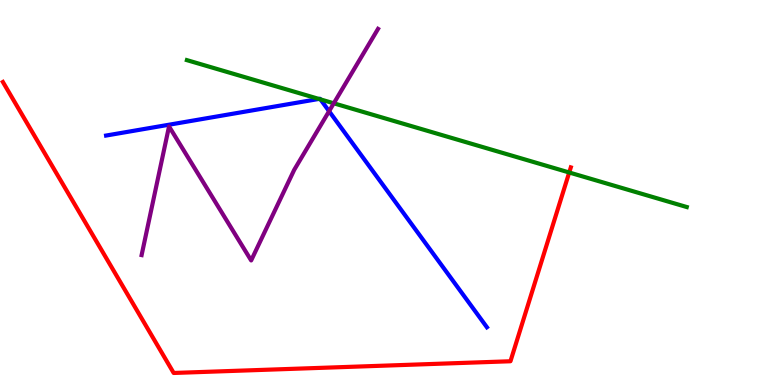[{'lines': ['blue', 'red'], 'intersections': []}, {'lines': ['green', 'red'], 'intersections': [{'x': 7.34, 'y': 5.52}]}, {'lines': ['purple', 'red'], 'intersections': []}, {'lines': ['blue', 'green'], 'intersections': [{'x': 4.12, 'y': 7.43}, {'x': 4.13, 'y': 7.42}]}, {'lines': ['blue', 'purple'], 'intersections': [{'x': 4.25, 'y': 7.11}]}, {'lines': ['green', 'purple'], 'intersections': [{'x': 4.31, 'y': 7.32}]}]